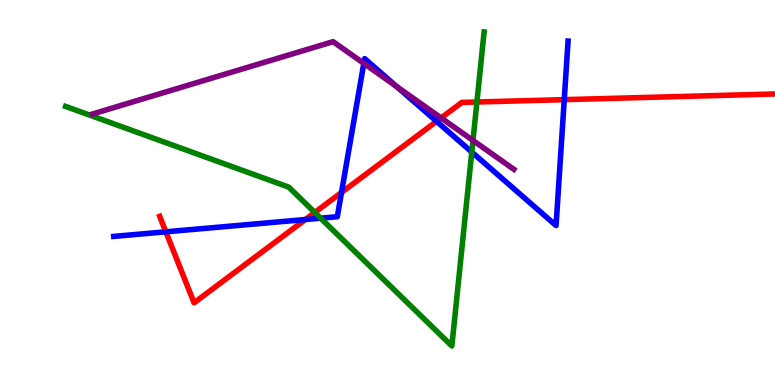[{'lines': ['blue', 'red'], 'intersections': [{'x': 2.14, 'y': 3.98}, {'x': 3.94, 'y': 4.3}, {'x': 4.41, 'y': 5.0}, {'x': 5.63, 'y': 6.85}, {'x': 7.28, 'y': 7.41}]}, {'lines': ['green', 'red'], 'intersections': [{'x': 4.06, 'y': 4.48}, {'x': 6.15, 'y': 7.35}]}, {'lines': ['purple', 'red'], 'intersections': [{'x': 5.69, 'y': 6.94}]}, {'lines': ['blue', 'green'], 'intersections': [{'x': 4.14, 'y': 4.33}, {'x': 6.09, 'y': 6.05}]}, {'lines': ['blue', 'purple'], 'intersections': [{'x': 4.69, 'y': 8.35}, {'x': 5.12, 'y': 7.75}]}, {'lines': ['green', 'purple'], 'intersections': [{'x': 6.1, 'y': 6.35}]}]